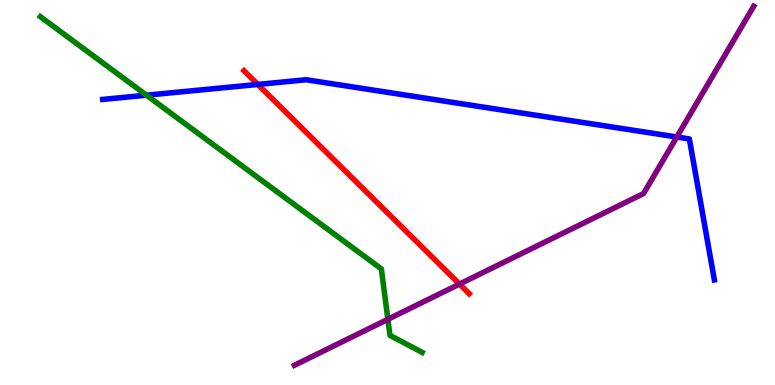[{'lines': ['blue', 'red'], 'intersections': [{'x': 3.33, 'y': 7.81}]}, {'lines': ['green', 'red'], 'intersections': []}, {'lines': ['purple', 'red'], 'intersections': [{'x': 5.93, 'y': 2.62}]}, {'lines': ['blue', 'green'], 'intersections': [{'x': 1.89, 'y': 7.53}]}, {'lines': ['blue', 'purple'], 'intersections': [{'x': 8.73, 'y': 6.44}]}, {'lines': ['green', 'purple'], 'intersections': [{'x': 5.0, 'y': 1.71}]}]